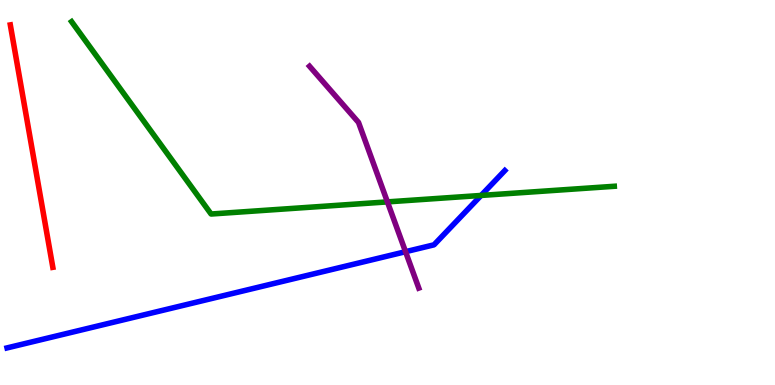[{'lines': ['blue', 'red'], 'intersections': []}, {'lines': ['green', 'red'], 'intersections': []}, {'lines': ['purple', 'red'], 'intersections': []}, {'lines': ['blue', 'green'], 'intersections': [{'x': 6.21, 'y': 4.92}]}, {'lines': ['blue', 'purple'], 'intersections': [{'x': 5.23, 'y': 3.46}]}, {'lines': ['green', 'purple'], 'intersections': [{'x': 5.0, 'y': 4.76}]}]